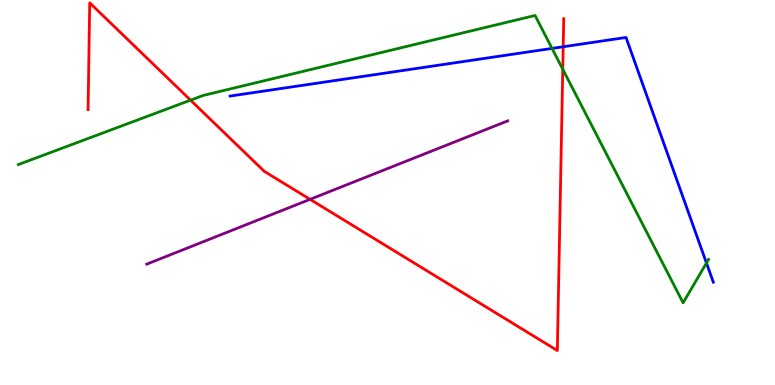[{'lines': ['blue', 'red'], 'intersections': [{'x': 7.27, 'y': 8.79}]}, {'lines': ['green', 'red'], 'intersections': [{'x': 2.46, 'y': 7.4}, {'x': 7.26, 'y': 8.2}]}, {'lines': ['purple', 'red'], 'intersections': [{'x': 4.0, 'y': 4.82}]}, {'lines': ['blue', 'green'], 'intersections': [{'x': 7.12, 'y': 8.74}, {'x': 9.12, 'y': 3.17}]}, {'lines': ['blue', 'purple'], 'intersections': []}, {'lines': ['green', 'purple'], 'intersections': []}]